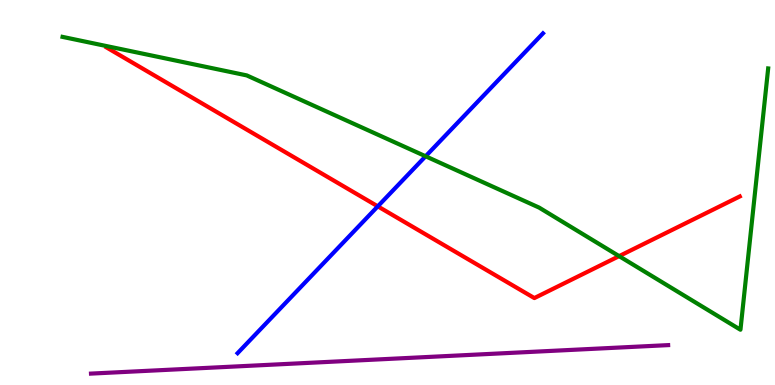[{'lines': ['blue', 'red'], 'intersections': [{'x': 4.87, 'y': 4.64}]}, {'lines': ['green', 'red'], 'intersections': [{'x': 7.99, 'y': 3.35}]}, {'lines': ['purple', 'red'], 'intersections': []}, {'lines': ['blue', 'green'], 'intersections': [{'x': 5.49, 'y': 5.94}]}, {'lines': ['blue', 'purple'], 'intersections': []}, {'lines': ['green', 'purple'], 'intersections': []}]